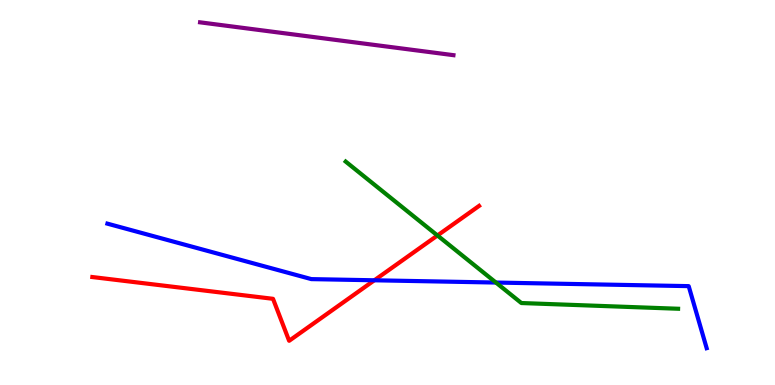[{'lines': ['blue', 'red'], 'intersections': [{'x': 4.83, 'y': 2.72}]}, {'lines': ['green', 'red'], 'intersections': [{'x': 5.64, 'y': 3.88}]}, {'lines': ['purple', 'red'], 'intersections': []}, {'lines': ['blue', 'green'], 'intersections': [{'x': 6.4, 'y': 2.66}]}, {'lines': ['blue', 'purple'], 'intersections': []}, {'lines': ['green', 'purple'], 'intersections': []}]